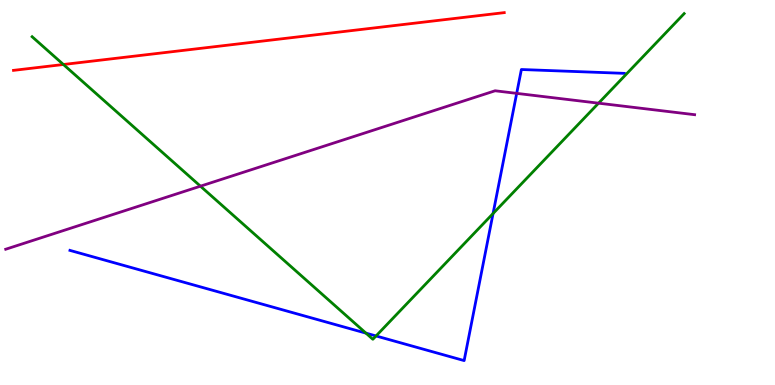[{'lines': ['blue', 'red'], 'intersections': []}, {'lines': ['green', 'red'], 'intersections': [{'x': 0.818, 'y': 8.32}]}, {'lines': ['purple', 'red'], 'intersections': []}, {'lines': ['blue', 'green'], 'intersections': [{'x': 4.72, 'y': 1.35}, {'x': 4.85, 'y': 1.27}, {'x': 6.36, 'y': 4.45}]}, {'lines': ['blue', 'purple'], 'intersections': [{'x': 6.67, 'y': 7.57}]}, {'lines': ['green', 'purple'], 'intersections': [{'x': 2.59, 'y': 5.16}, {'x': 7.72, 'y': 7.32}]}]